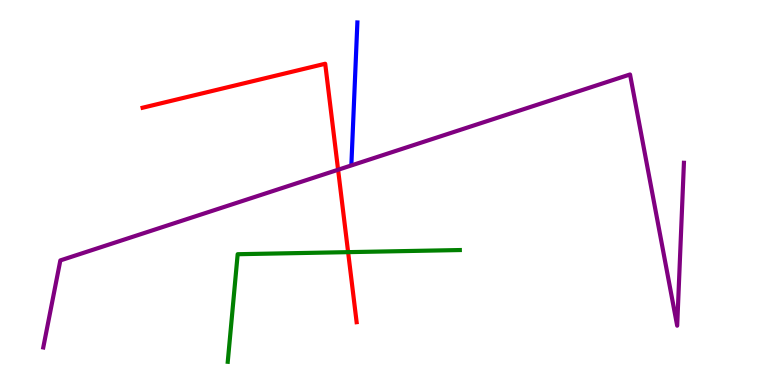[{'lines': ['blue', 'red'], 'intersections': []}, {'lines': ['green', 'red'], 'intersections': [{'x': 4.49, 'y': 3.45}]}, {'lines': ['purple', 'red'], 'intersections': [{'x': 4.36, 'y': 5.59}]}, {'lines': ['blue', 'green'], 'intersections': []}, {'lines': ['blue', 'purple'], 'intersections': []}, {'lines': ['green', 'purple'], 'intersections': []}]